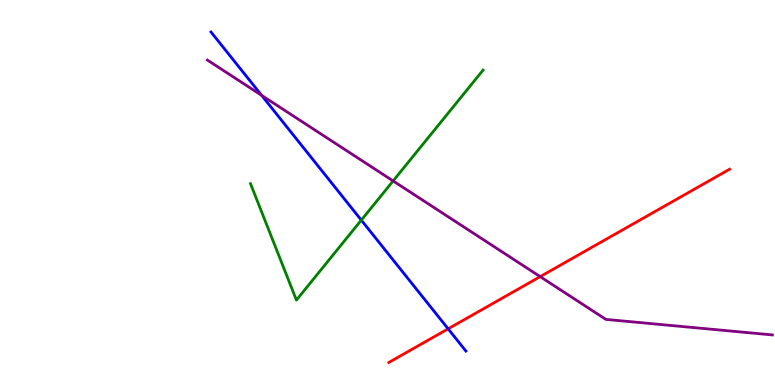[{'lines': ['blue', 'red'], 'intersections': [{'x': 5.78, 'y': 1.46}]}, {'lines': ['green', 'red'], 'intersections': []}, {'lines': ['purple', 'red'], 'intersections': [{'x': 6.97, 'y': 2.81}]}, {'lines': ['blue', 'green'], 'intersections': [{'x': 4.66, 'y': 4.28}]}, {'lines': ['blue', 'purple'], 'intersections': [{'x': 3.38, 'y': 7.52}]}, {'lines': ['green', 'purple'], 'intersections': [{'x': 5.07, 'y': 5.3}]}]